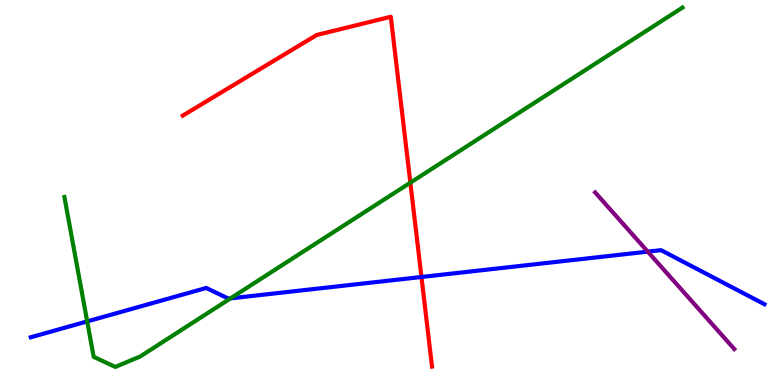[{'lines': ['blue', 'red'], 'intersections': [{'x': 5.44, 'y': 2.81}]}, {'lines': ['green', 'red'], 'intersections': [{'x': 5.29, 'y': 5.26}]}, {'lines': ['purple', 'red'], 'intersections': []}, {'lines': ['blue', 'green'], 'intersections': [{'x': 1.13, 'y': 1.65}, {'x': 2.97, 'y': 2.25}]}, {'lines': ['blue', 'purple'], 'intersections': [{'x': 8.36, 'y': 3.46}]}, {'lines': ['green', 'purple'], 'intersections': []}]